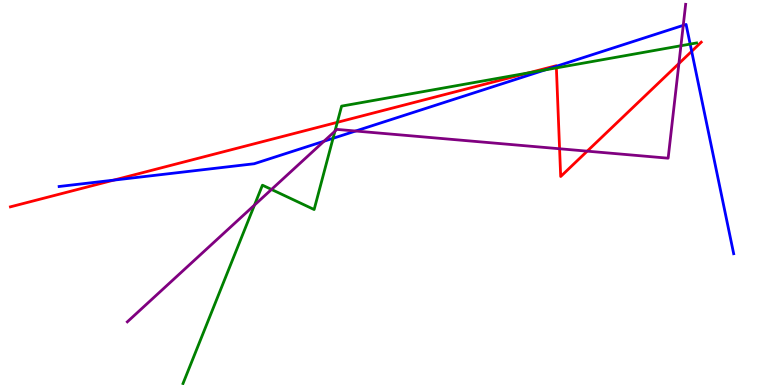[{'lines': ['blue', 'red'], 'intersections': [{'x': 1.47, 'y': 5.32}, {'x': 7.18, 'y': 8.28}, {'x': 8.92, 'y': 8.67}]}, {'lines': ['green', 'red'], 'intersections': [{'x': 4.35, 'y': 6.82}, {'x': 6.82, 'y': 8.11}, {'x': 7.18, 'y': 8.24}]}, {'lines': ['purple', 'red'], 'intersections': [{'x': 7.22, 'y': 6.14}, {'x': 7.58, 'y': 6.07}, {'x': 8.76, 'y': 8.35}]}, {'lines': ['blue', 'green'], 'intersections': [{'x': 4.3, 'y': 6.41}, {'x': 7.03, 'y': 8.18}, {'x': 8.91, 'y': 8.85}]}, {'lines': ['blue', 'purple'], 'intersections': [{'x': 4.18, 'y': 6.33}, {'x': 4.59, 'y': 6.6}, {'x': 8.82, 'y': 9.34}]}, {'lines': ['green', 'purple'], 'intersections': [{'x': 3.28, 'y': 4.67}, {'x': 3.5, 'y': 5.08}, {'x': 4.32, 'y': 6.59}, {'x': 8.79, 'y': 8.81}]}]